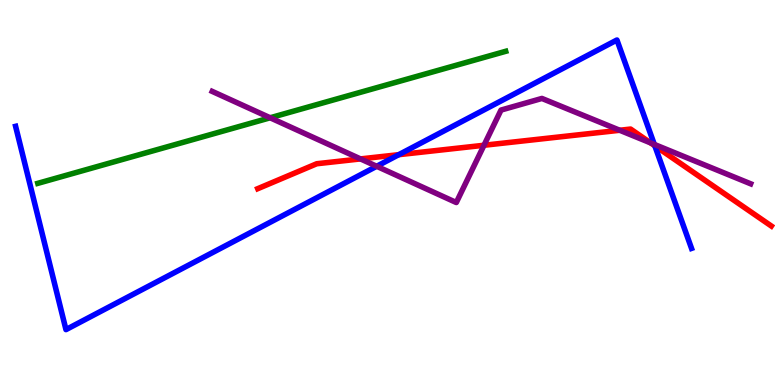[{'lines': ['blue', 'red'], 'intersections': [{'x': 5.15, 'y': 5.98}, {'x': 8.45, 'y': 6.21}]}, {'lines': ['green', 'red'], 'intersections': []}, {'lines': ['purple', 'red'], 'intersections': [{'x': 4.65, 'y': 5.87}, {'x': 6.25, 'y': 6.23}, {'x': 8.0, 'y': 6.62}, {'x': 8.4, 'y': 6.29}]}, {'lines': ['blue', 'green'], 'intersections': []}, {'lines': ['blue', 'purple'], 'intersections': [{'x': 4.86, 'y': 5.68}, {'x': 8.44, 'y': 6.25}]}, {'lines': ['green', 'purple'], 'intersections': [{'x': 3.49, 'y': 6.94}]}]